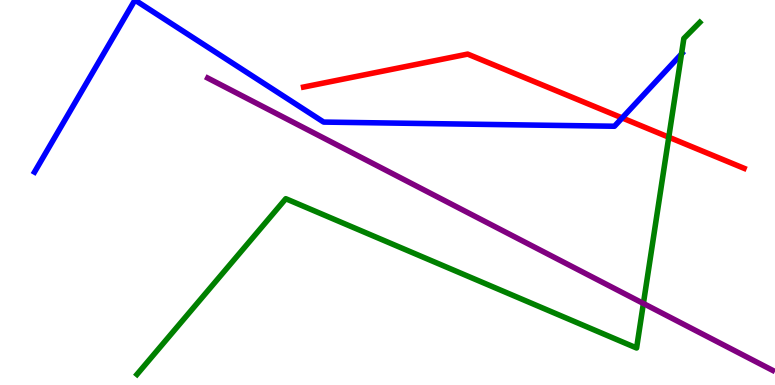[{'lines': ['blue', 'red'], 'intersections': [{'x': 8.03, 'y': 6.94}]}, {'lines': ['green', 'red'], 'intersections': [{'x': 8.63, 'y': 6.44}]}, {'lines': ['purple', 'red'], 'intersections': []}, {'lines': ['blue', 'green'], 'intersections': [{'x': 8.79, 'y': 8.6}]}, {'lines': ['blue', 'purple'], 'intersections': []}, {'lines': ['green', 'purple'], 'intersections': [{'x': 8.3, 'y': 2.12}]}]